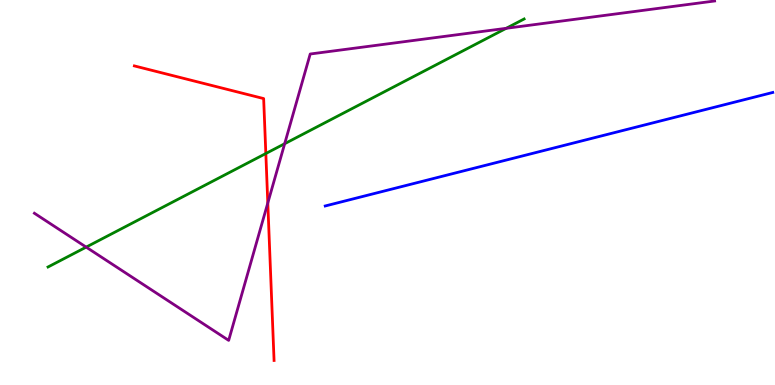[{'lines': ['blue', 'red'], 'intersections': []}, {'lines': ['green', 'red'], 'intersections': [{'x': 3.43, 'y': 6.01}]}, {'lines': ['purple', 'red'], 'intersections': [{'x': 3.46, 'y': 4.73}]}, {'lines': ['blue', 'green'], 'intersections': []}, {'lines': ['blue', 'purple'], 'intersections': []}, {'lines': ['green', 'purple'], 'intersections': [{'x': 1.11, 'y': 3.58}, {'x': 3.67, 'y': 6.27}, {'x': 6.53, 'y': 9.26}]}]